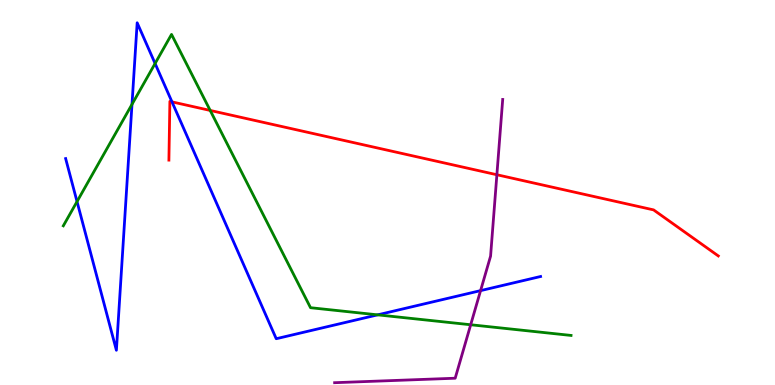[{'lines': ['blue', 'red'], 'intersections': [{'x': 2.22, 'y': 7.35}]}, {'lines': ['green', 'red'], 'intersections': [{'x': 2.71, 'y': 7.13}]}, {'lines': ['purple', 'red'], 'intersections': [{'x': 6.41, 'y': 5.46}]}, {'lines': ['blue', 'green'], 'intersections': [{'x': 0.994, 'y': 4.76}, {'x': 1.7, 'y': 7.29}, {'x': 2.0, 'y': 8.35}, {'x': 4.87, 'y': 1.82}]}, {'lines': ['blue', 'purple'], 'intersections': [{'x': 6.2, 'y': 2.45}]}, {'lines': ['green', 'purple'], 'intersections': [{'x': 6.07, 'y': 1.56}]}]